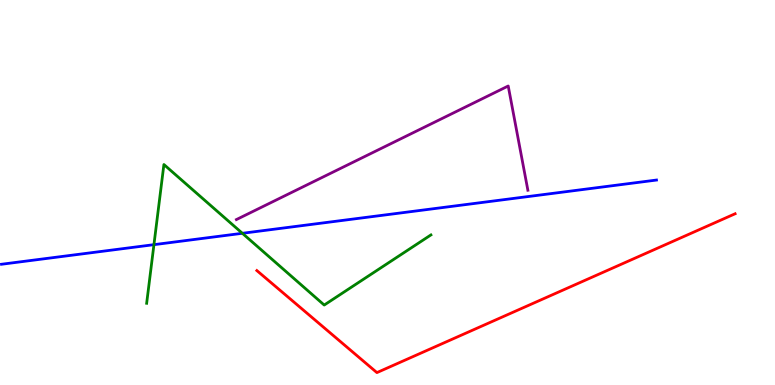[{'lines': ['blue', 'red'], 'intersections': []}, {'lines': ['green', 'red'], 'intersections': []}, {'lines': ['purple', 'red'], 'intersections': []}, {'lines': ['blue', 'green'], 'intersections': [{'x': 1.99, 'y': 3.65}, {'x': 3.13, 'y': 3.94}]}, {'lines': ['blue', 'purple'], 'intersections': []}, {'lines': ['green', 'purple'], 'intersections': []}]